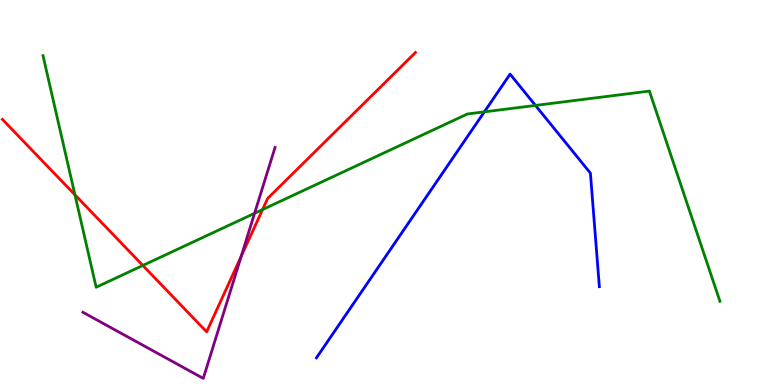[{'lines': ['blue', 'red'], 'intersections': []}, {'lines': ['green', 'red'], 'intersections': [{'x': 0.967, 'y': 4.94}, {'x': 1.84, 'y': 3.11}, {'x': 3.39, 'y': 4.56}]}, {'lines': ['purple', 'red'], 'intersections': [{'x': 3.11, 'y': 3.34}]}, {'lines': ['blue', 'green'], 'intersections': [{'x': 6.25, 'y': 7.09}, {'x': 6.91, 'y': 7.26}]}, {'lines': ['blue', 'purple'], 'intersections': []}, {'lines': ['green', 'purple'], 'intersections': [{'x': 3.28, 'y': 4.46}]}]